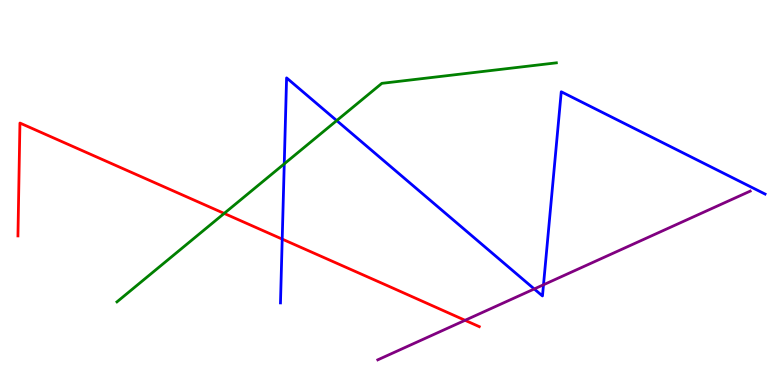[{'lines': ['blue', 'red'], 'intersections': [{'x': 3.64, 'y': 3.79}]}, {'lines': ['green', 'red'], 'intersections': [{'x': 2.89, 'y': 4.46}]}, {'lines': ['purple', 'red'], 'intersections': [{'x': 6.0, 'y': 1.68}]}, {'lines': ['blue', 'green'], 'intersections': [{'x': 3.67, 'y': 5.74}, {'x': 4.34, 'y': 6.87}]}, {'lines': ['blue', 'purple'], 'intersections': [{'x': 6.89, 'y': 2.49}, {'x': 7.01, 'y': 2.6}]}, {'lines': ['green', 'purple'], 'intersections': []}]